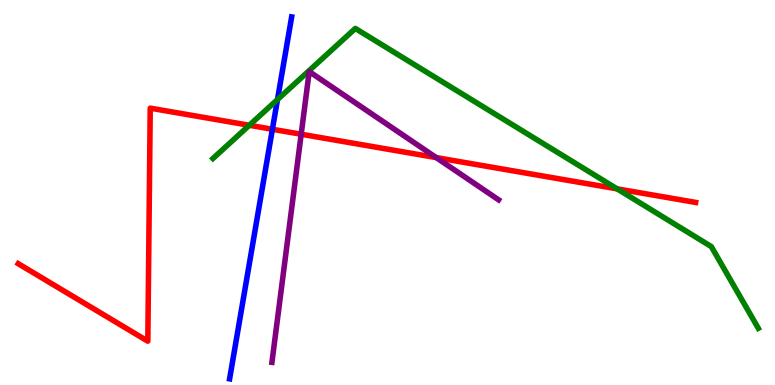[{'lines': ['blue', 'red'], 'intersections': [{'x': 3.51, 'y': 6.64}]}, {'lines': ['green', 'red'], 'intersections': [{'x': 3.22, 'y': 6.75}, {'x': 7.96, 'y': 5.1}]}, {'lines': ['purple', 'red'], 'intersections': [{'x': 3.89, 'y': 6.51}, {'x': 5.63, 'y': 5.91}]}, {'lines': ['blue', 'green'], 'intersections': [{'x': 3.58, 'y': 7.41}]}, {'lines': ['blue', 'purple'], 'intersections': []}, {'lines': ['green', 'purple'], 'intersections': []}]